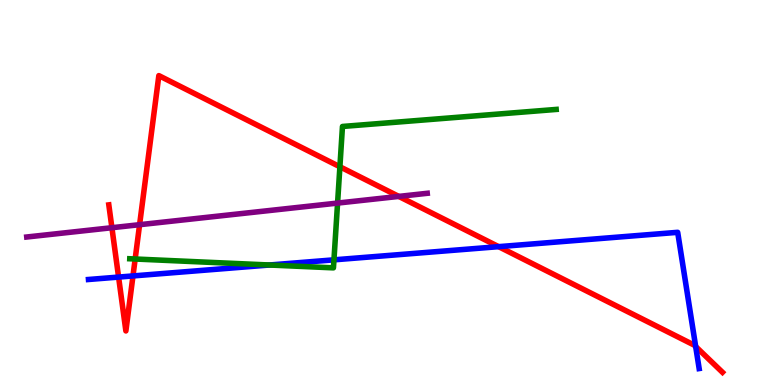[{'lines': ['blue', 'red'], 'intersections': [{'x': 1.53, 'y': 2.8}, {'x': 1.72, 'y': 2.83}, {'x': 6.43, 'y': 3.59}, {'x': 8.98, 'y': 0.999}]}, {'lines': ['green', 'red'], 'intersections': [{'x': 1.74, 'y': 3.27}, {'x': 4.39, 'y': 5.67}]}, {'lines': ['purple', 'red'], 'intersections': [{'x': 1.44, 'y': 4.09}, {'x': 1.8, 'y': 4.16}, {'x': 5.15, 'y': 4.9}]}, {'lines': ['blue', 'green'], 'intersections': [{'x': 3.48, 'y': 3.12}, {'x': 4.31, 'y': 3.25}]}, {'lines': ['blue', 'purple'], 'intersections': []}, {'lines': ['green', 'purple'], 'intersections': [{'x': 4.36, 'y': 4.73}]}]